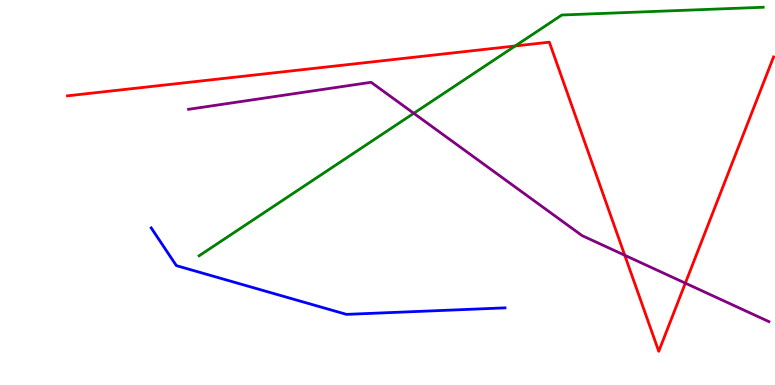[{'lines': ['blue', 'red'], 'intersections': []}, {'lines': ['green', 'red'], 'intersections': [{'x': 6.65, 'y': 8.81}]}, {'lines': ['purple', 'red'], 'intersections': [{'x': 8.06, 'y': 3.37}, {'x': 8.84, 'y': 2.65}]}, {'lines': ['blue', 'green'], 'intersections': []}, {'lines': ['blue', 'purple'], 'intersections': []}, {'lines': ['green', 'purple'], 'intersections': [{'x': 5.34, 'y': 7.06}]}]